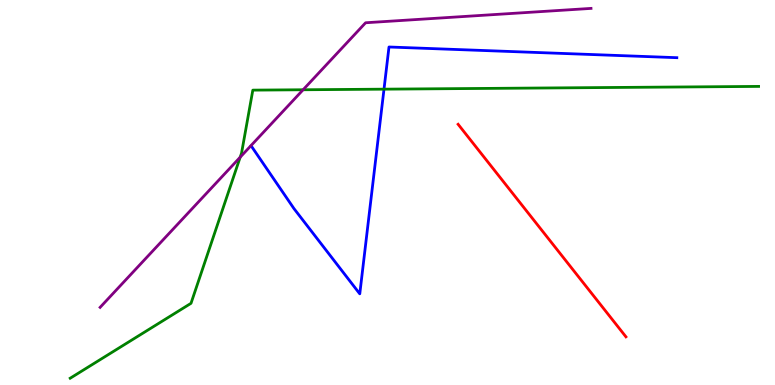[{'lines': ['blue', 'red'], 'intersections': []}, {'lines': ['green', 'red'], 'intersections': []}, {'lines': ['purple', 'red'], 'intersections': []}, {'lines': ['blue', 'green'], 'intersections': [{'x': 4.95, 'y': 7.68}]}, {'lines': ['blue', 'purple'], 'intersections': []}, {'lines': ['green', 'purple'], 'intersections': [{'x': 3.1, 'y': 5.92}, {'x': 3.91, 'y': 7.67}]}]